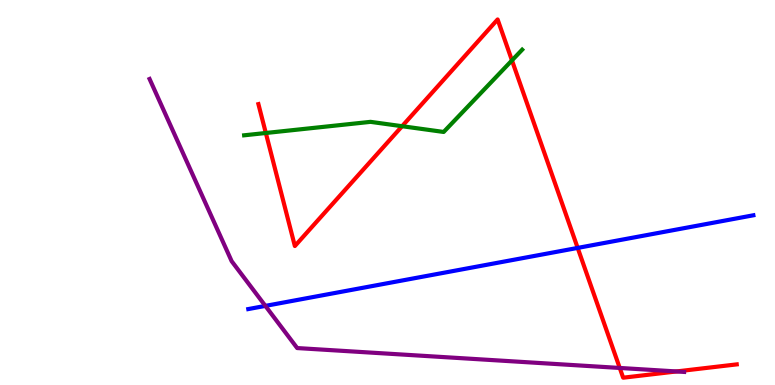[{'lines': ['blue', 'red'], 'intersections': [{'x': 7.45, 'y': 3.56}]}, {'lines': ['green', 'red'], 'intersections': [{'x': 3.43, 'y': 6.55}, {'x': 5.19, 'y': 6.72}, {'x': 6.61, 'y': 8.43}]}, {'lines': ['purple', 'red'], 'intersections': [{'x': 8.0, 'y': 0.443}, {'x': 8.73, 'y': 0.352}]}, {'lines': ['blue', 'green'], 'intersections': []}, {'lines': ['blue', 'purple'], 'intersections': [{'x': 3.42, 'y': 2.05}]}, {'lines': ['green', 'purple'], 'intersections': []}]